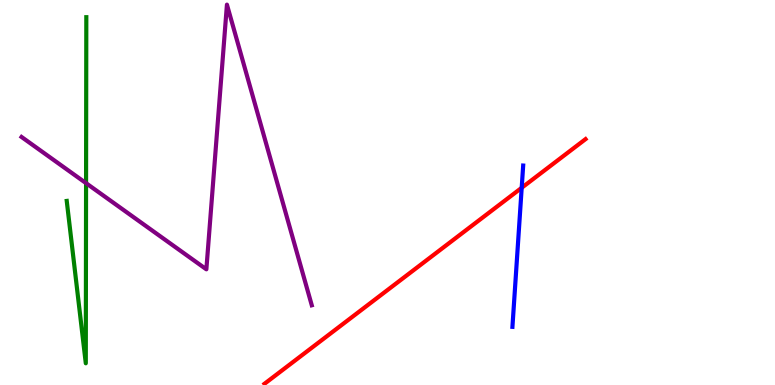[{'lines': ['blue', 'red'], 'intersections': [{'x': 6.73, 'y': 5.12}]}, {'lines': ['green', 'red'], 'intersections': []}, {'lines': ['purple', 'red'], 'intersections': []}, {'lines': ['blue', 'green'], 'intersections': []}, {'lines': ['blue', 'purple'], 'intersections': []}, {'lines': ['green', 'purple'], 'intersections': [{'x': 1.11, 'y': 5.24}]}]